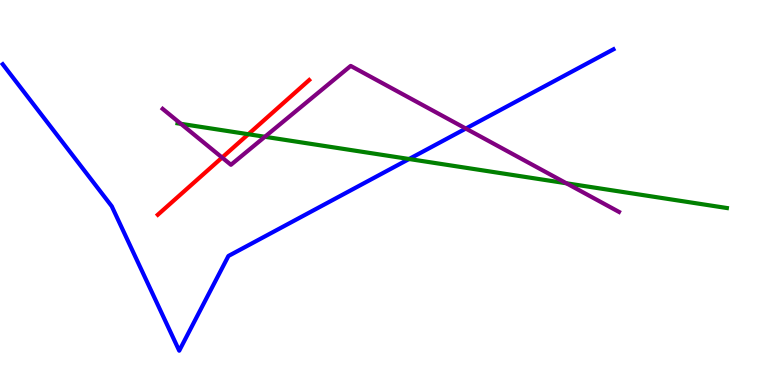[{'lines': ['blue', 'red'], 'intersections': []}, {'lines': ['green', 'red'], 'intersections': [{'x': 3.2, 'y': 6.51}]}, {'lines': ['purple', 'red'], 'intersections': [{'x': 2.87, 'y': 5.91}]}, {'lines': ['blue', 'green'], 'intersections': [{'x': 5.28, 'y': 5.87}]}, {'lines': ['blue', 'purple'], 'intersections': [{'x': 6.01, 'y': 6.66}]}, {'lines': ['green', 'purple'], 'intersections': [{'x': 2.33, 'y': 6.78}, {'x': 3.42, 'y': 6.45}, {'x': 7.31, 'y': 5.24}]}]